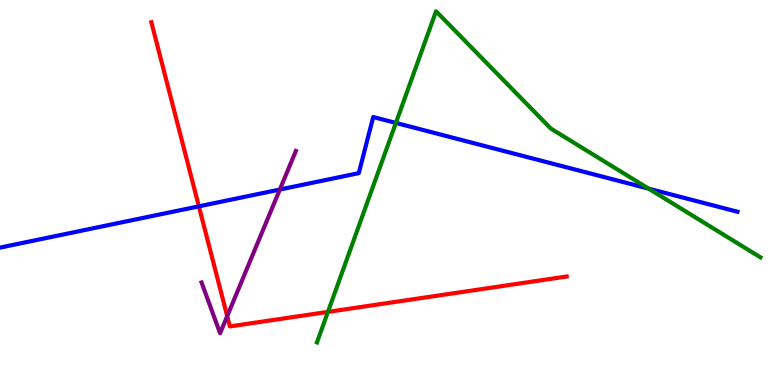[{'lines': ['blue', 'red'], 'intersections': [{'x': 2.57, 'y': 4.64}]}, {'lines': ['green', 'red'], 'intersections': [{'x': 4.23, 'y': 1.9}]}, {'lines': ['purple', 'red'], 'intersections': [{'x': 2.93, 'y': 1.79}]}, {'lines': ['blue', 'green'], 'intersections': [{'x': 5.11, 'y': 6.81}, {'x': 8.37, 'y': 5.1}]}, {'lines': ['blue', 'purple'], 'intersections': [{'x': 3.61, 'y': 5.08}]}, {'lines': ['green', 'purple'], 'intersections': []}]